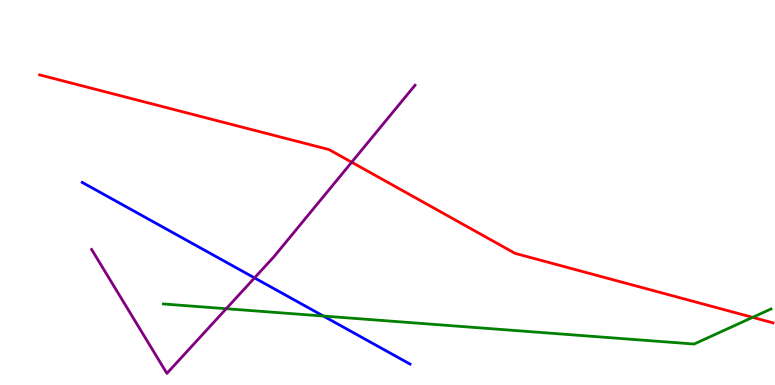[{'lines': ['blue', 'red'], 'intersections': []}, {'lines': ['green', 'red'], 'intersections': [{'x': 9.71, 'y': 1.76}]}, {'lines': ['purple', 'red'], 'intersections': [{'x': 4.54, 'y': 5.79}]}, {'lines': ['blue', 'green'], 'intersections': [{'x': 4.17, 'y': 1.79}]}, {'lines': ['blue', 'purple'], 'intersections': [{'x': 3.28, 'y': 2.78}]}, {'lines': ['green', 'purple'], 'intersections': [{'x': 2.92, 'y': 1.98}]}]